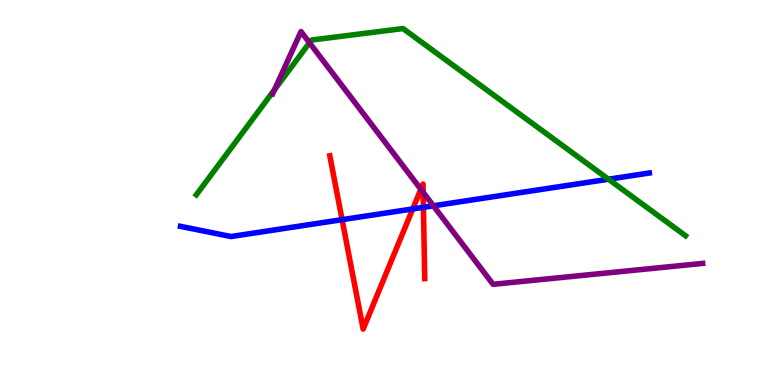[{'lines': ['blue', 'red'], 'intersections': [{'x': 4.41, 'y': 4.29}, {'x': 5.33, 'y': 4.57}, {'x': 5.46, 'y': 4.62}]}, {'lines': ['green', 'red'], 'intersections': []}, {'lines': ['purple', 'red'], 'intersections': [{'x': 5.43, 'y': 5.08}, {'x': 5.46, 'y': 5.0}]}, {'lines': ['blue', 'green'], 'intersections': [{'x': 7.85, 'y': 5.35}]}, {'lines': ['blue', 'purple'], 'intersections': [{'x': 5.59, 'y': 4.65}]}, {'lines': ['green', 'purple'], 'intersections': [{'x': 3.54, 'y': 7.67}, {'x': 3.99, 'y': 8.89}]}]